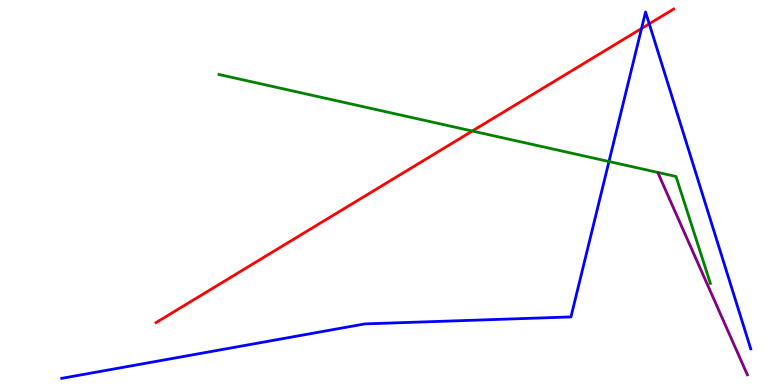[{'lines': ['blue', 'red'], 'intersections': [{'x': 8.28, 'y': 9.26}, {'x': 8.38, 'y': 9.38}]}, {'lines': ['green', 'red'], 'intersections': [{'x': 6.09, 'y': 6.6}]}, {'lines': ['purple', 'red'], 'intersections': []}, {'lines': ['blue', 'green'], 'intersections': [{'x': 7.86, 'y': 5.8}]}, {'lines': ['blue', 'purple'], 'intersections': []}, {'lines': ['green', 'purple'], 'intersections': []}]